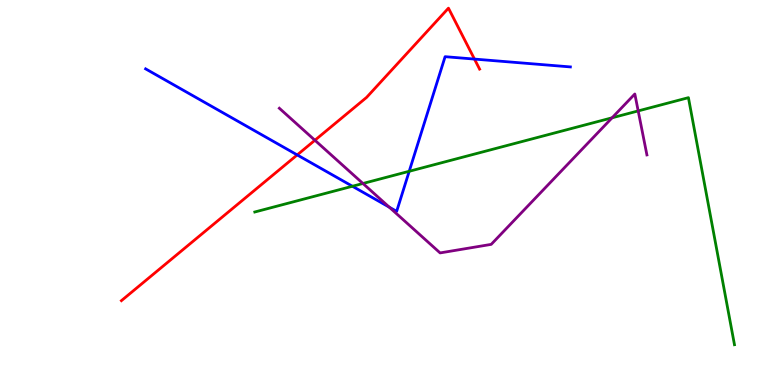[{'lines': ['blue', 'red'], 'intersections': [{'x': 3.84, 'y': 5.98}, {'x': 6.12, 'y': 8.47}]}, {'lines': ['green', 'red'], 'intersections': []}, {'lines': ['purple', 'red'], 'intersections': [{'x': 4.06, 'y': 6.36}]}, {'lines': ['blue', 'green'], 'intersections': [{'x': 4.55, 'y': 5.16}, {'x': 5.28, 'y': 5.55}]}, {'lines': ['blue', 'purple'], 'intersections': [{'x': 5.02, 'y': 4.62}]}, {'lines': ['green', 'purple'], 'intersections': [{'x': 4.68, 'y': 5.23}, {'x': 7.9, 'y': 6.94}, {'x': 8.23, 'y': 7.12}]}]